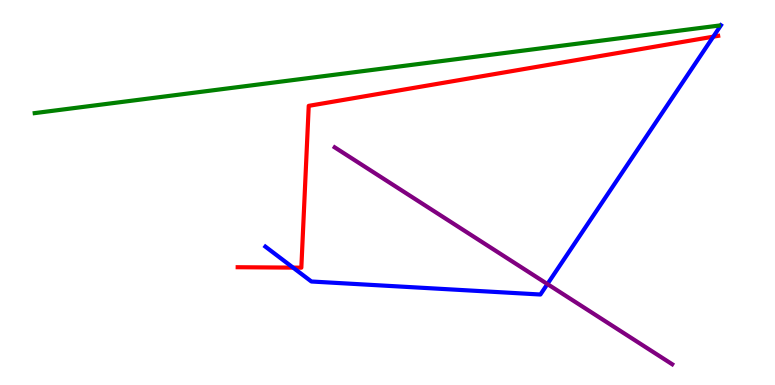[{'lines': ['blue', 'red'], 'intersections': [{'x': 3.78, 'y': 3.05}, {'x': 9.2, 'y': 9.05}]}, {'lines': ['green', 'red'], 'intersections': []}, {'lines': ['purple', 'red'], 'intersections': []}, {'lines': ['blue', 'green'], 'intersections': []}, {'lines': ['blue', 'purple'], 'intersections': [{'x': 7.06, 'y': 2.62}]}, {'lines': ['green', 'purple'], 'intersections': []}]